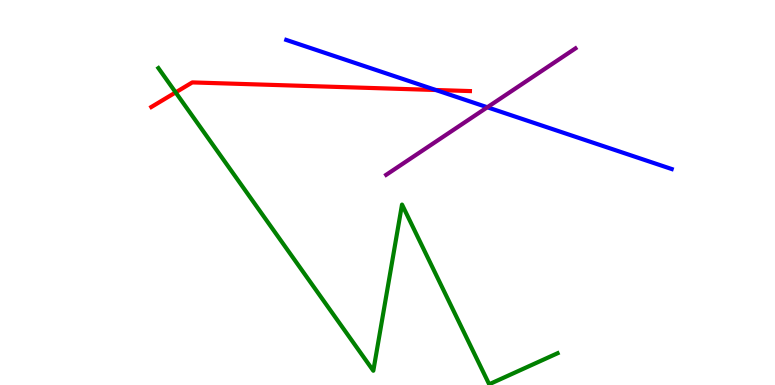[{'lines': ['blue', 'red'], 'intersections': [{'x': 5.62, 'y': 7.66}]}, {'lines': ['green', 'red'], 'intersections': [{'x': 2.27, 'y': 7.6}]}, {'lines': ['purple', 'red'], 'intersections': []}, {'lines': ['blue', 'green'], 'intersections': []}, {'lines': ['blue', 'purple'], 'intersections': [{'x': 6.29, 'y': 7.21}]}, {'lines': ['green', 'purple'], 'intersections': []}]